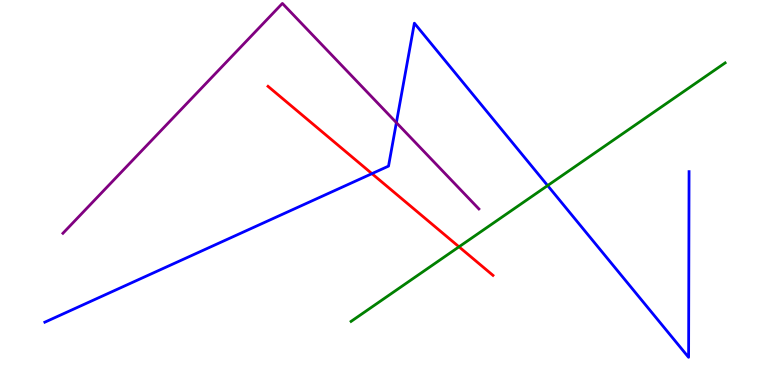[{'lines': ['blue', 'red'], 'intersections': [{'x': 4.8, 'y': 5.49}]}, {'lines': ['green', 'red'], 'intersections': [{'x': 5.92, 'y': 3.59}]}, {'lines': ['purple', 'red'], 'intersections': []}, {'lines': ['blue', 'green'], 'intersections': [{'x': 7.07, 'y': 5.18}]}, {'lines': ['blue', 'purple'], 'intersections': [{'x': 5.11, 'y': 6.81}]}, {'lines': ['green', 'purple'], 'intersections': []}]